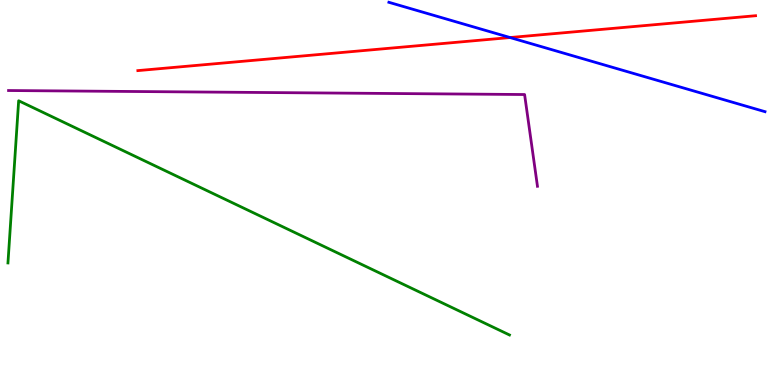[{'lines': ['blue', 'red'], 'intersections': [{'x': 6.58, 'y': 9.03}]}, {'lines': ['green', 'red'], 'intersections': []}, {'lines': ['purple', 'red'], 'intersections': []}, {'lines': ['blue', 'green'], 'intersections': []}, {'lines': ['blue', 'purple'], 'intersections': []}, {'lines': ['green', 'purple'], 'intersections': []}]